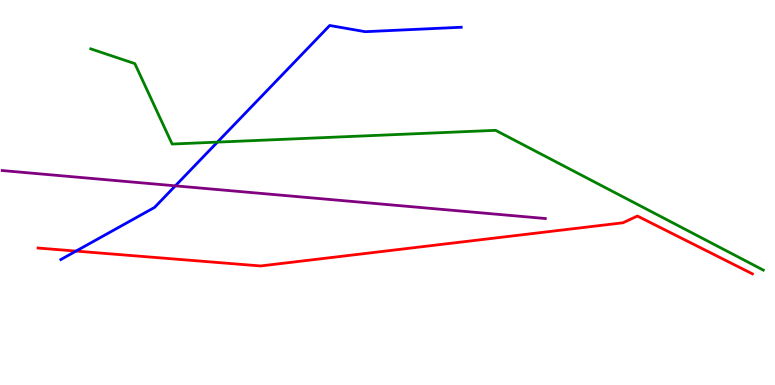[{'lines': ['blue', 'red'], 'intersections': [{'x': 0.981, 'y': 3.48}]}, {'lines': ['green', 'red'], 'intersections': []}, {'lines': ['purple', 'red'], 'intersections': []}, {'lines': ['blue', 'green'], 'intersections': [{'x': 2.81, 'y': 6.31}]}, {'lines': ['blue', 'purple'], 'intersections': [{'x': 2.26, 'y': 5.17}]}, {'lines': ['green', 'purple'], 'intersections': []}]